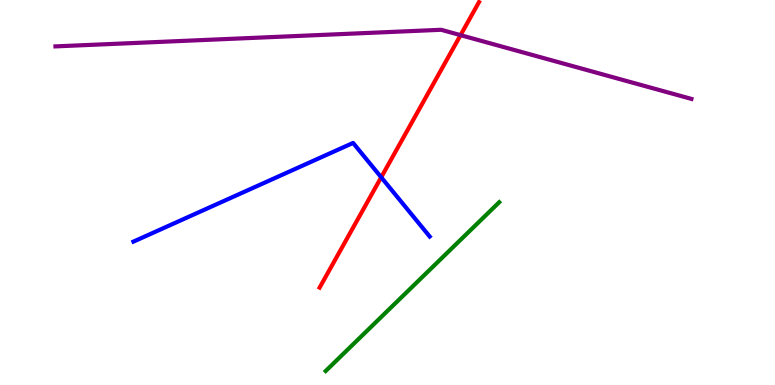[{'lines': ['blue', 'red'], 'intersections': [{'x': 4.92, 'y': 5.4}]}, {'lines': ['green', 'red'], 'intersections': []}, {'lines': ['purple', 'red'], 'intersections': [{'x': 5.94, 'y': 9.09}]}, {'lines': ['blue', 'green'], 'intersections': []}, {'lines': ['blue', 'purple'], 'intersections': []}, {'lines': ['green', 'purple'], 'intersections': []}]